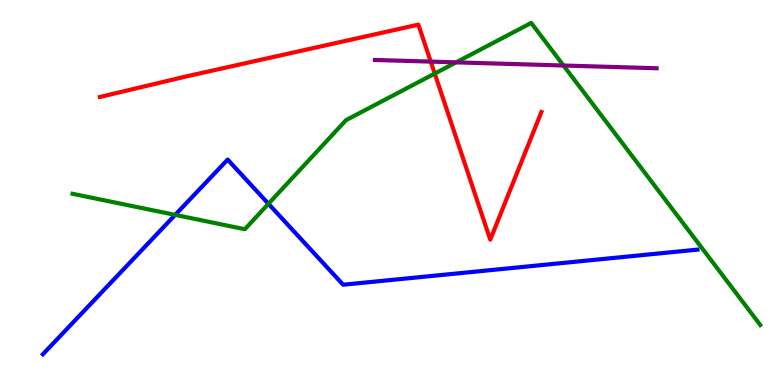[{'lines': ['blue', 'red'], 'intersections': []}, {'lines': ['green', 'red'], 'intersections': [{'x': 5.61, 'y': 8.09}]}, {'lines': ['purple', 'red'], 'intersections': [{'x': 5.56, 'y': 8.4}]}, {'lines': ['blue', 'green'], 'intersections': [{'x': 2.26, 'y': 4.42}, {'x': 3.46, 'y': 4.71}]}, {'lines': ['blue', 'purple'], 'intersections': []}, {'lines': ['green', 'purple'], 'intersections': [{'x': 5.89, 'y': 8.38}, {'x': 7.27, 'y': 8.3}]}]